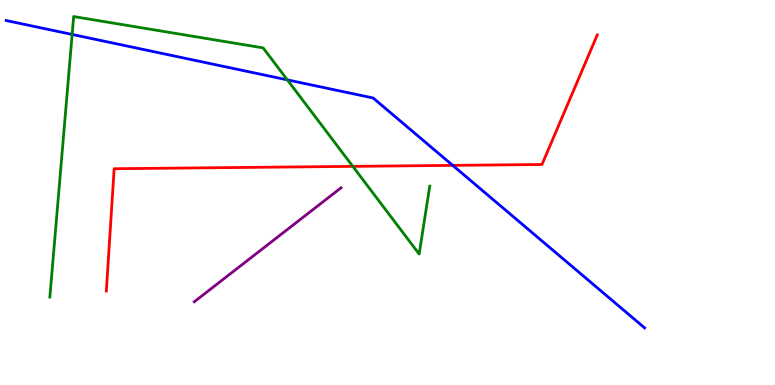[{'lines': ['blue', 'red'], 'intersections': [{'x': 5.84, 'y': 5.7}]}, {'lines': ['green', 'red'], 'intersections': [{'x': 4.55, 'y': 5.68}]}, {'lines': ['purple', 'red'], 'intersections': []}, {'lines': ['blue', 'green'], 'intersections': [{'x': 0.931, 'y': 9.11}, {'x': 3.71, 'y': 7.93}]}, {'lines': ['blue', 'purple'], 'intersections': []}, {'lines': ['green', 'purple'], 'intersections': []}]